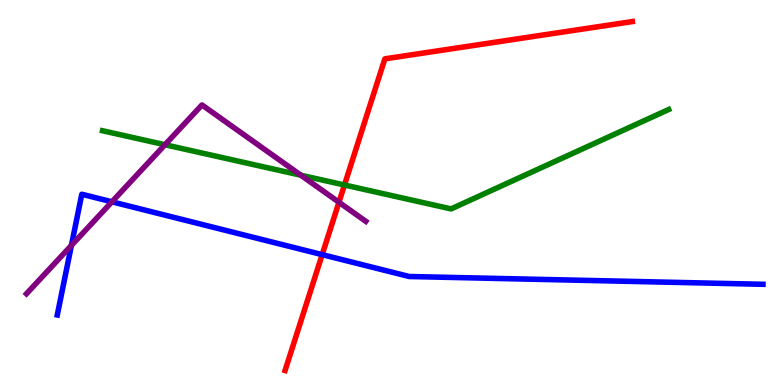[{'lines': ['blue', 'red'], 'intersections': [{'x': 4.16, 'y': 3.39}]}, {'lines': ['green', 'red'], 'intersections': [{'x': 4.44, 'y': 5.19}]}, {'lines': ['purple', 'red'], 'intersections': [{'x': 4.37, 'y': 4.75}]}, {'lines': ['blue', 'green'], 'intersections': []}, {'lines': ['blue', 'purple'], 'intersections': [{'x': 0.921, 'y': 3.63}, {'x': 1.44, 'y': 4.76}]}, {'lines': ['green', 'purple'], 'intersections': [{'x': 2.13, 'y': 6.24}, {'x': 3.88, 'y': 5.45}]}]